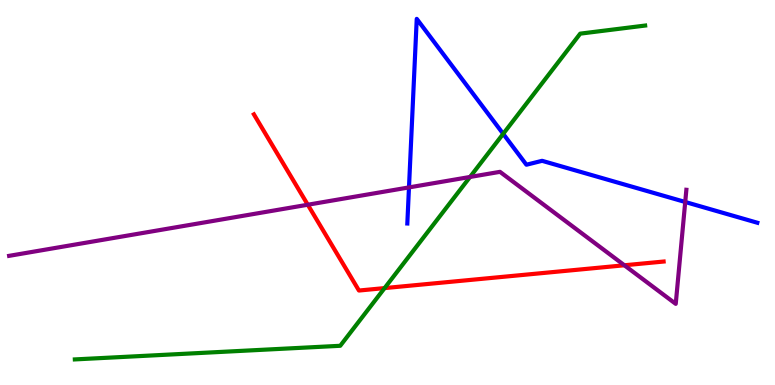[{'lines': ['blue', 'red'], 'intersections': []}, {'lines': ['green', 'red'], 'intersections': [{'x': 4.96, 'y': 2.52}]}, {'lines': ['purple', 'red'], 'intersections': [{'x': 3.97, 'y': 4.68}, {'x': 8.06, 'y': 3.11}]}, {'lines': ['blue', 'green'], 'intersections': [{'x': 6.49, 'y': 6.52}]}, {'lines': ['blue', 'purple'], 'intersections': [{'x': 5.28, 'y': 5.13}, {'x': 8.84, 'y': 4.75}]}, {'lines': ['green', 'purple'], 'intersections': [{'x': 6.06, 'y': 5.4}]}]